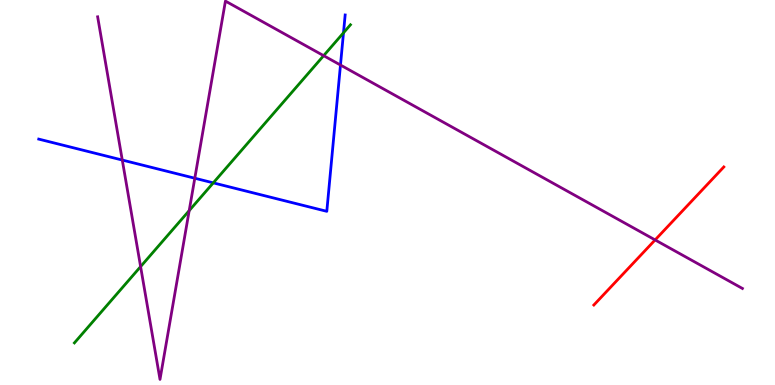[{'lines': ['blue', 'red'], 'intersections': []}, {'lines': ['green', 'red'], 'intersections': []}, {'lines': ['purple', 'red'], 'intersections': [{'x': 8.45, 'y': 3.77}]}, {'lines': ['blue', 'green'], 'intersections': [{'x': 2.75, 'y': 5.25}, {'x': 4.43, 'y': 9.15}]}, {'lines': ['blue', 'purple'], 'intersections': [{'x': 1.58, 'y': 5.84}, {'x': 2.51, 'y': 5.37}, {'x': 4.39, 'y': 8.31}]}, {'lines': ['green', 'purple'], 'intersections': [{'x': 1.81, 'y': 3.07}, {'x': 2.44, 'y': 4.53}, {'x': 4.18, 'y': 8.55}]}]